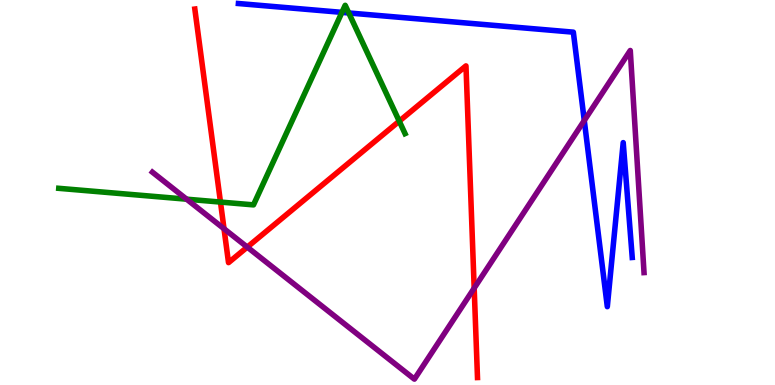[{'lines': ['blue', 'red'], 'intersections': []}, {'lines': ['green', 'red'], 'intersections': [{'x': 2.84, 'y': 4.75}, {'x': 5.15, 'y': 6.85}]}, {'lines': ['purple', 'red'], 'intersections': [{'x': 2.89, 'y': 4.06}, {'x': 3.19, 'y': 3.58}, {'x': 6.12, 'y': 2.52}]}, {'lines': ['blue', 'green'], 'intersections': [{'x': 4.41, 'y': 9.68}, {'x': 4.5, 'y': 9.66}]}, {'lines': ['blue', 'purple'], 'intersections': [{'x': 7.54, 'y': 6.87}]}, {'lines': ['green', 'purple'], 'intersections': [{'x': 2.41, 'y': 4.83}]}]